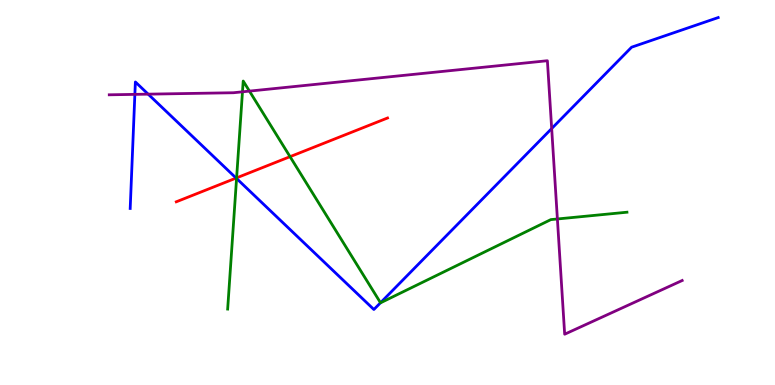[{'lines': ['blue', 'red'], 'intersections': [{'x': 3.05, 'y': 5.37}]}, {'lines': ['green', 'red'], 'intersections': [{'x': 3.05, 'y': 5.38}, {'x': 3.74, 'y': 5.93}]}, {'lines': ['purple', 'red'], 'intersections': []}, {'lines': ['blue', 'green'], 'intersections': [{'x': 3.05, 'y': 5.36}, {'x': 4.91, 'y': 2.14}]}, {'lines': ['blue', 'purple'], 'intersections': [{'x': 1.74, 'y': 7.55}, {'x': 1.91, 'y': 7.55}, {'x': 7.12, 'y': 6.66}]}, {'lines': ['green', 'purple'], 'intersections': [{'x': 3.13, 'y': 7.62}, {'x': 3.22, 'y': 7.63}, {'x': 7.19, 'y': 4.31}]}]